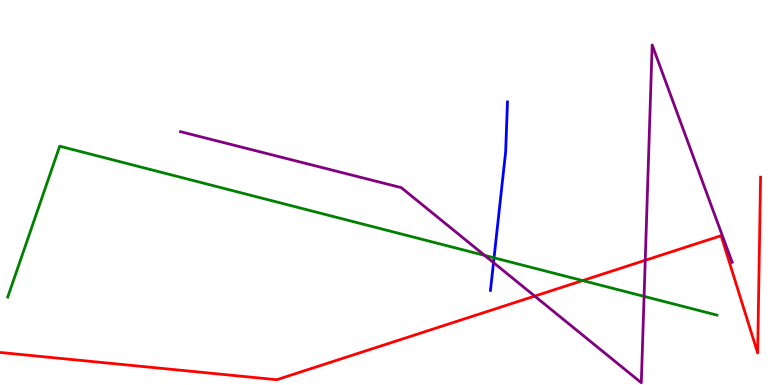[{'lines': ['blue', 'red'], 'intersections': []}, {'lines': ['green', 'red'], 'intersections': [{'x': 7.52, 'y': 2.71}]}, {'lines': ['purple', 'red'], 'intersections': [{'x': 6.9, 'y': 2.31}, {'x': 8.33, 'y': 3.24}]}, {'lines': ['blue', 'green'], 'intersections': [{'x': 6.37, 'y': 3.3}]}, {'lines': ['blue', 'purple'], 'intersections': [{'x': 6.37, 'y': 3.18}]}, {'lines': ['green', 'purple'], 'intersections': [{'x': 6.25, 'y': 3.37}, {'x': 8.31, 'y': 2.3}]}]